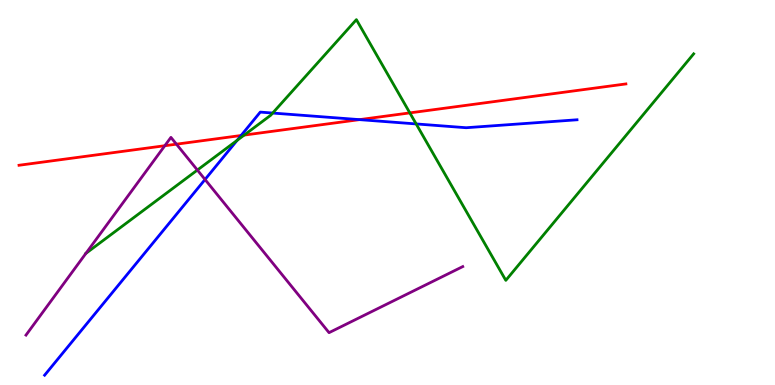[{'lines': ['blue', 'red'], 'intersections': [{'x': 3.11, 'y': 6.48}, {'x': 4.64, 'y': 6.89}]}, {'lines': ['green', 'red'], 'intersections': [{'x': 3.15, 'y': 6.49}, {'x': 5.29, 'y': 7.07}]}, {'lines': ['purple', 'red'], 'intersections': [{'x': 2.13, 'y': 6.21}, {'x': 2.28, 'y': 6.26}]}, {'lines': ['blue', 'green'], 'intersections': [{'x': 3.06, 'y': 6.35}, {'x': 3.52, 'y': 7.06}, {'x': 5.37, 'y': 6.78}]}, {'lines': ['blue', 'purple'], 'intersections': [{'x': 2.65, 'y': 5.34}]}, {'lines': ['green', 'purple'], 'intersections': [{'x': 1.11, 'y': 3.42}, {'x': 2.55, 'y': 5.58}]}]